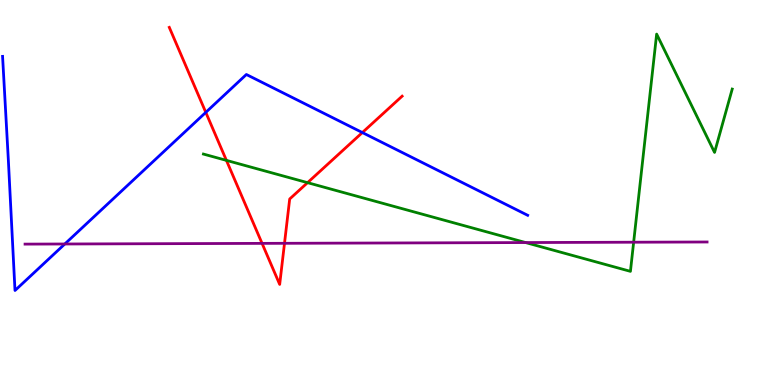[{'lines': ['blue', 'red'], 'intersections': [{'x': 2.66, 'y': 7.08}, {'x': 4.68, 'y': 6.56}]}, {'lines': ['green', 'red'], 'intersections': [{'x': 2.92, 'y': 5.83}, {'x': 3.97, 'y': 5.26}]}, {'lines': ['purple', 'red'], 'intersections': [{'x': 3.38, 'y': 3.68}, {'x': 3.67, 'y': 3.68}]}, {'lines': ['blue', 'green'], 'intersections': []}, {'lines': ['blue', 'purple'], 'intersections': [{'x': 0.836, 'y': 3.66}]}, {'lines': ['green', 'purple'], 'intersections': [{'x': 6.78, 'y': 3.7}, {'x': 8.18, 'y': 3.71}]}]